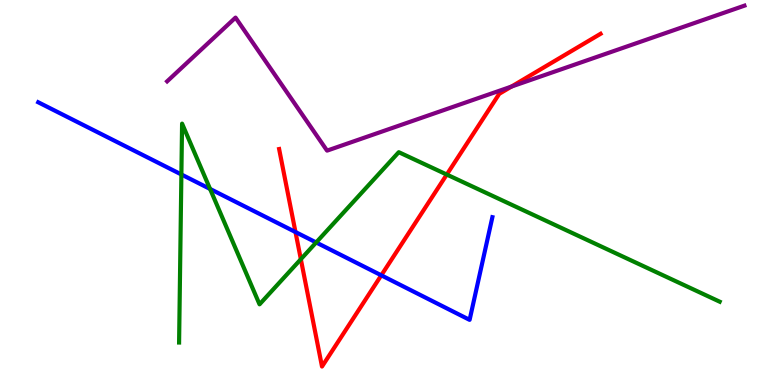[{'lines': ['blue', 'red'], 'intersections': [{'x': 3.81, 'y': 3.97}, {'x': 4.92, 'y': 2.85}]}, {'lines': ['green', 'red'], 'intersections': [{'x': 3.88, 'y': 3.27}, {'x': 5.76, 'y': 5.47}]}, {'lines': ['purple', 'red'], 'intersections': [{'x': 6.6, 'y': 7.75}]}, {'lines': ['blue', 'green'], 'intersections': [{'x': 2.34, 'y': 5.47}, {'x': 2.71, 'y': 5.09}, {'x': 4.08, 'y': 3.7}]}, {'lines': ['blue', 'purple'], 'intersections': []}, {'lines': ['green', 'purple'], 'intersections': []}]